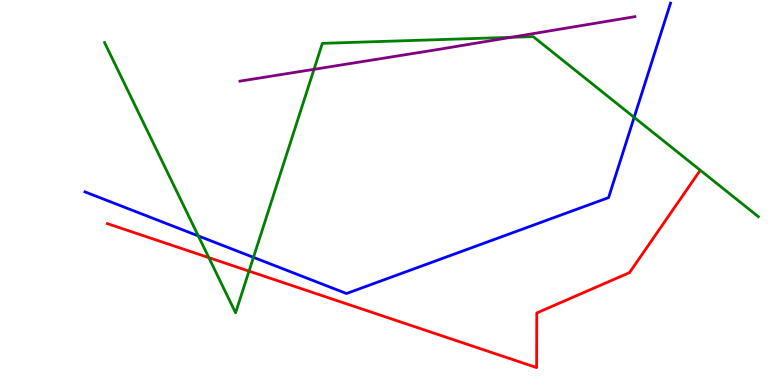[{'lines': ['blue', 'red'], 'intersections': []}, {'lines': ['green', 'red'], 'intersections': [{'x': 2.69, 'y': 3.31}, {'x': 3.21, 'y': 2.96}]}, {'lines': ['purple', 'red'], 'intersections': []}, {'lines': ['blue', 'green'], 'intersections': [{'x': 2.56, 'y': 3.87}, {'x': 3.27, 'y': 3.32}, {'x': 8.18, 'y': 6.95}]}, {'lines': ['blue', 'purple'], 'intersections': []}, {'lines': ['green', 'purple'], 'intersections': [{'x': 4.05, 'y': 8.2}, {'x': 6.59, 'y': 9.03}]}]